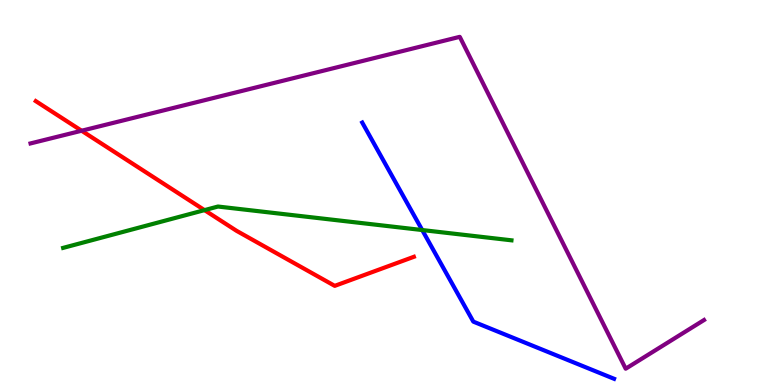[{'lines': ['blue', 'red'], 'intersections': []}, {'lines': ['green', 'red'], 'intersections': [{'x': 2.64, 'y': 4.54}]}, {'lines': ['purple', 'red'], 'intersections': [{'x': 1.05, 'y': 6.6}]}, {'lines': ['blue', 'green'], 'intersections': [{'x': 5.45, 'y': 4.02}]}, {'lines': ['blue', 'purple'], 'intersections': []}, {'lines': ['green', 'purple'], 'intersections': []}]